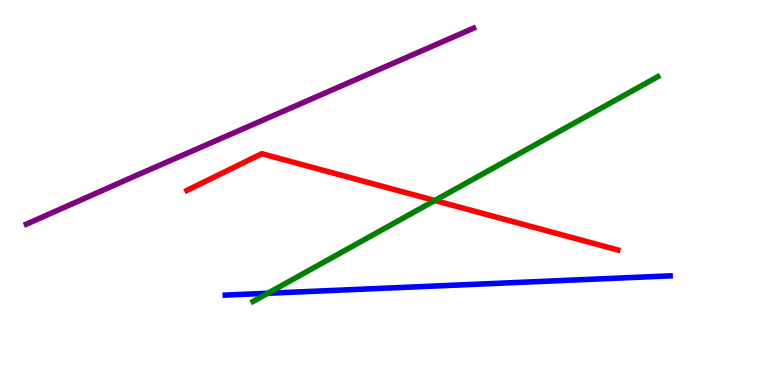[{'lines': ['blue', 'red'], 'intersections': []}, {'lines': ['green', 'red'], 'intersections': [{'x': 5.61, 'y': 4.79}]}, {'lines': ['purple', 'red'], 'intersections': []}, {'lines': ['blue', 'green'], 'intersections': [{'x': 3.46, 'y': 2.38}]}, {'lines': ['blue', 'purple'], 'intersections': []}, {'lines': ['green', 'purple'], 'intersections': []}]